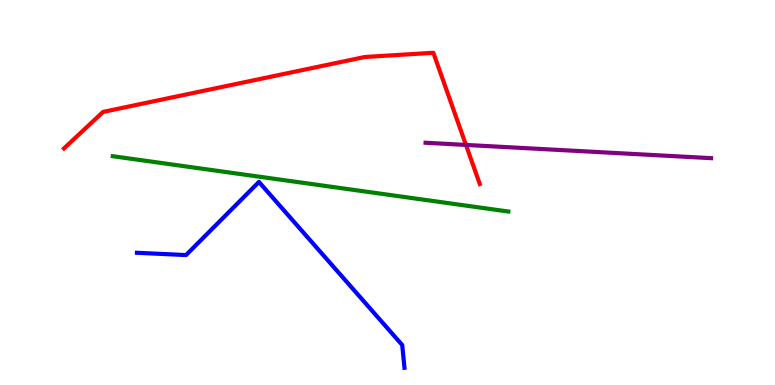[{'lines': ['blue', 'red'], 'intersections': []}, {'lines': ['green', 'red'], 'intersections': []}, {'lines': ['purple', 'red'], 'intersections': [{'x': 6.01, 'y': 6.24}]}, {'lines': ['blue', 'green'], 'intersections': []}, {'lines': ['blue', 'purple'], 'intersections': []}, {'lines': ['green', 'purple'], 'intersections': []}]